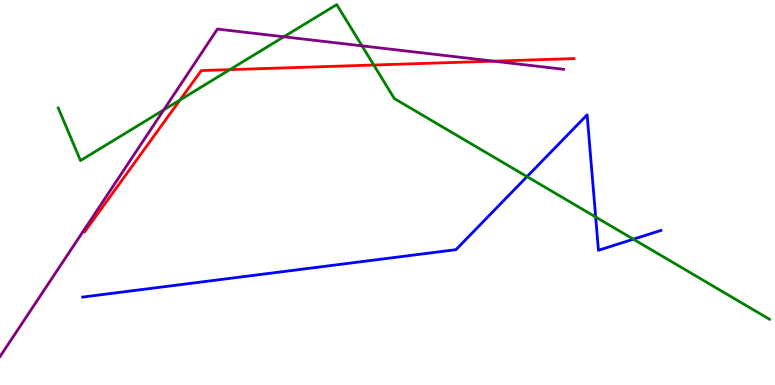[{'lines': ['blue', 'red'], 'intersections': []}, {'lines': ['green', 'red'], 'intersections': [{'x': 2.32, 'y': 7.4}, {'x': 2.97, 'y': 8.19}, {'x': 4.82, 'y': 8.31}]}, {'lines': ['purple', 'red'], 'intersections': [{'x': 6.37, 'y': 8.41}]}, {'lines': ['blue', 'green'], 'intersections': [{'x': 6.8, 'y': 5.41}, {'x': 7.69, 'y': 4.36}, {'x': 8.17, 'y': 3.79}]}, {'lines': ['blue', 'purple'], 'intersections': []}, {'lines': ['green', 'purple'], 'intersections': [{'x': 2.11, 'y': 7.15}, {'x': 3.66, 'y': 9.04}, {'x': 4.67, 'y': 8.81}]}]